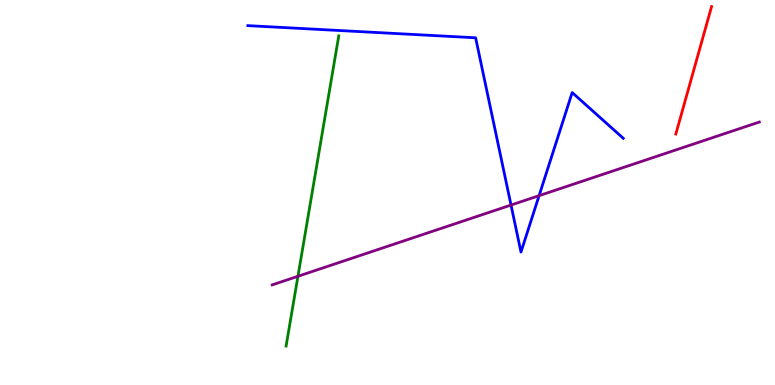[{'lines': ['blue', 'red'], 'intersections': []}, {'lines': ['green', 'red'], 'intersections': []}, {'lines': ['purple', 'red'], 'intersections': []}, {'lines': ['blue', 'green'], 'intersections': []}, {'lines': ['blue', 'purple'], 'intersections': [{'x': 6.59, 'y': 4.67}, {'x': 6.96, 'y': 4.92}]}, {'lines': ['green', 'purple'], 'intersections': [{'x': 3.84, 'y': 2.82}]}]